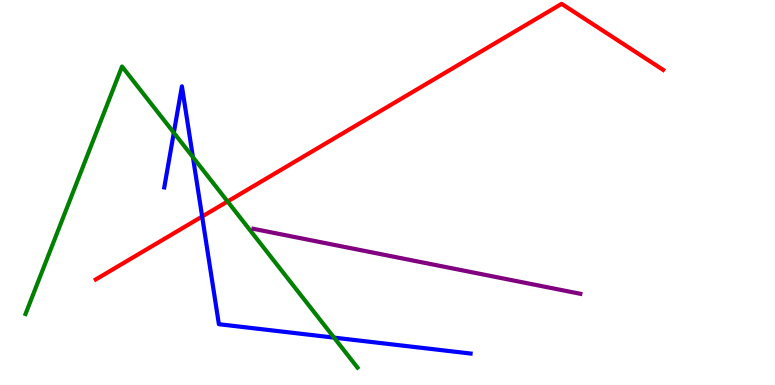[{'lines': ['blue', 'red'], 'intersections': [{'x': 2.61, 'y': 4.38}]}, {'lines': ['green', 'red'], 'intersections': [{'x': 2.94, 'y': 4.77}]}, {'lines': ['purple', 'red'], 'intersections': []}, {'lines': ['blue', 'green'], 'intersections': [{'x': 2.24, 'y': 6.55}, {'x': 2.49, 'y': 5.92}, {'x': 4.31, 'y': 1.23}]}, {'lines': ['blue', 'purple'], 'intersections': []}, {'lines': ['green', 'purple'], 'intersections': []}]